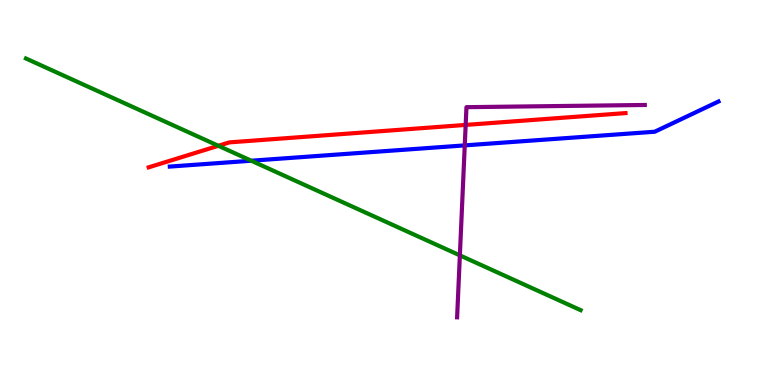[{'lines': ['blue', 'red'], 'intersections': []}, {'lines': ['green', 'red'], 'intersections': [{'x': 2.82, 'y': 6.21}]}, {'lines': ['purple', 'red'], 'intersections': [{'x': 6.01, 'y': 6.76}]}, {'lines': ['blue', 'green'], 'intersections': [{'x': 3.24, 'y': 5.83}]}, {'lines': ['blue', 'purple'], 'intersections': [{'x': 6.0, 'y': 6.22}]}, {'lines': ['green', 'purple'], 'intersections': [{'x': 5.93, 'y': 3.37}]}]